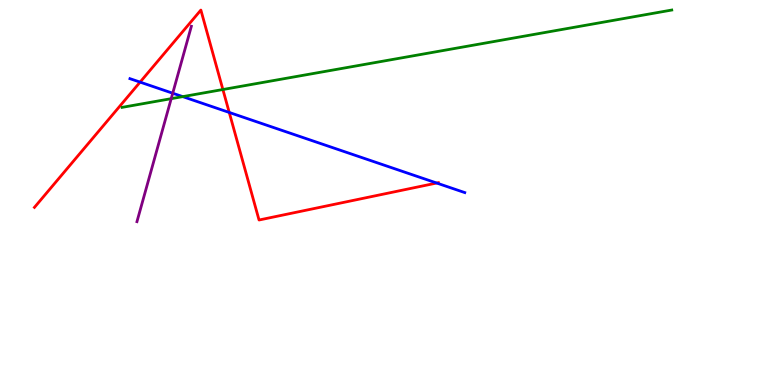[{'lines': ['blue', 'red'], 'intersections': [{'x': 1.81, 'y': 7.87}, {'x': 2.96, 'y': 7.08}, {'x': 5.63, 'y': 5.25}]}, {'lines': ['green', 'red'], 'intersections': [{'x': 2.88, 'y': 7.67}]}, {'lines': ['purple', 'red'], 'intersections': []}, {'lines': ['blue', 'green'], 'intersections': [{'x': 2.36, 'y': 7.49}]}, {'lines': ['blue', 'purple'], 'intersections': [{'x': 2.23, 'y': 7.58}]}, {'lines': ['green', 'purple'], 'intersections': [{'x': 2.21, 'y': 7.44}]}]